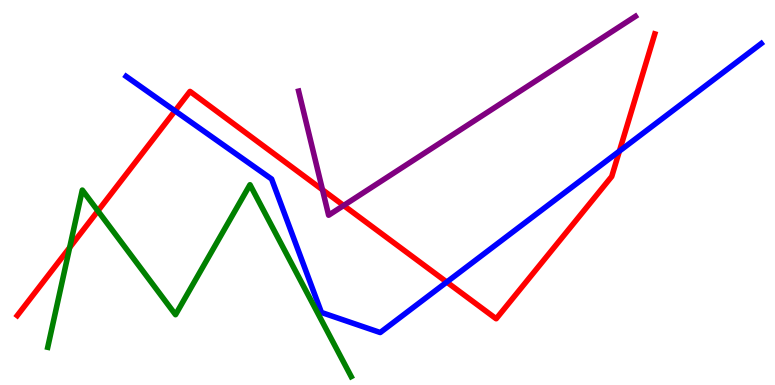[{'lines': ['blue', 'red'], 'intersections': [{'x': 2.26, 'y': 7.12}, {'x': 5.76, 'y': 2.67}, {'x': 7.99, 'y': 6.07}]}, {'lines': ['green', 'red'], 'intersections': [{'x': 0.899, 'y': 3.57}, {'x': 1.26, 'y': 4.52}]}, {'lines': ['purple', 'red'], 'intersections': [{'x': 4.16, 'y': 5.07}, {'x': 4.43, 'y': 4.66}]}, {'lines': ['blue', 'green'], 'intersections': []}, {'lines': ['blue', 'purple'], 'intersections': []}, {'lines': ['green', 'purple'], 'intersections': []}]